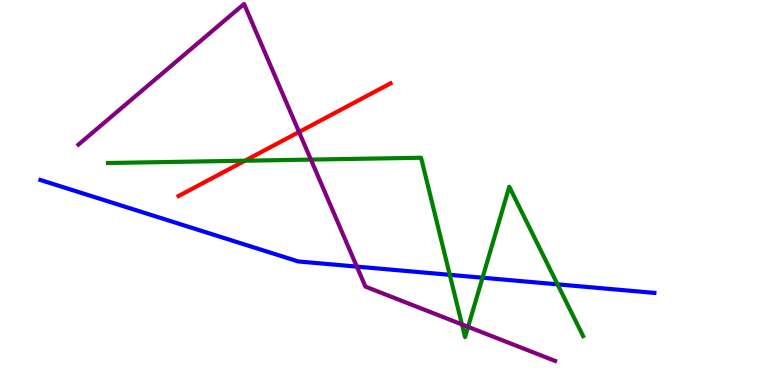[{'lines': ['blue', 'red'], 'intersections': []}, {'lines': ['green', 'red'], 'intersections': [{'x': 3.16, 'y': 5.83}]}, {'lines': ['purple', 'red'], 'intersections': [{'x': 3.86, 'y': 6.57}]}, {'lines': ['blue', 'green'], 'intersections': [{'x': 5.8, 'y': 2.86}, {'x': 6.23, 'y': 2.79}, {'x': 7.19, 'y': 2.61}]}, {'lines': ['blue', 'purple'], 'intersections': [{'x': 4.6, 'y': 3.07}]}, {'lines': ['green', 'purple'], 'intersections': [{'x': 4.01, 'y': 5.85}, {'x': 5.96, 'y': 1.57}, {'x': 6.04, 'y': 1.51}]}]